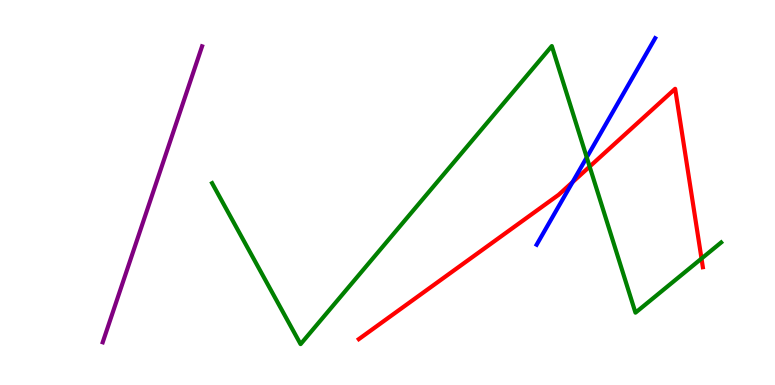[{'lines': ['blue', 'red'], 'intersections': [{'x': 7.39, 'y': 5.27}]}, {'lines': ['green', 'red'], 'intersections': [{'x': 7.61, 'y': 5.67}, {'x': 9.05, 'y': 3.28}]}, {'lines': ['purple', 'red'], 'intersections': []}, {'lines': ['blue', 'green'], 'intersections': [{'x': 7.57, 'y': 5.91}]}, {'lines': ['blue', 'purple'], 'intersections': []}, {'lines': ['green', 'purple'], 'intersections': []}]